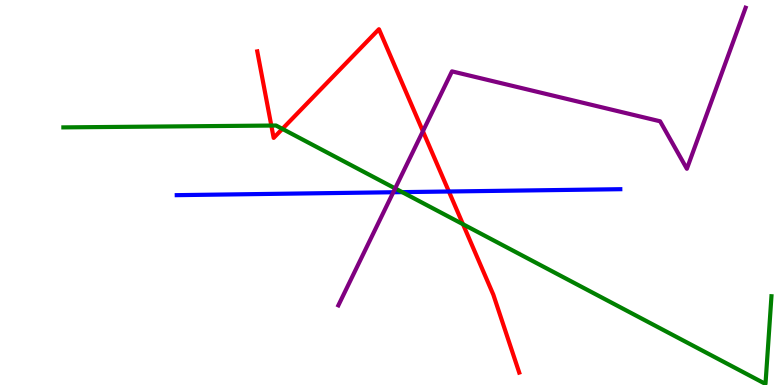[{'lines': ['blue', 'red'], 'intersections': [{'x': 5.79, 'y': 5.03}]}, {'lines': ['green', 'red'], 'intersections': [{'x': 3.5, 'y': 6.74}, {'x': 3.64, 'y': 6.65}, {'x': 5.97, 'y': 4.18}]}, {'lines': ['purple', 'red'], 'intersections': [{'x': 5.46, 'y': 6.59}]}, {'lines': ['blue', 'green'], 'intersections': [{'x': 5.19, 'y': 5.01}]}, {'lines': ['blue', 'purple'], 'intersections': [{'x': 5.07, 'y': 5.01}]}, {'lines': ['green', 'purple'], 'intersections': [{'x': 5.1, 'y': 5.11}]}]